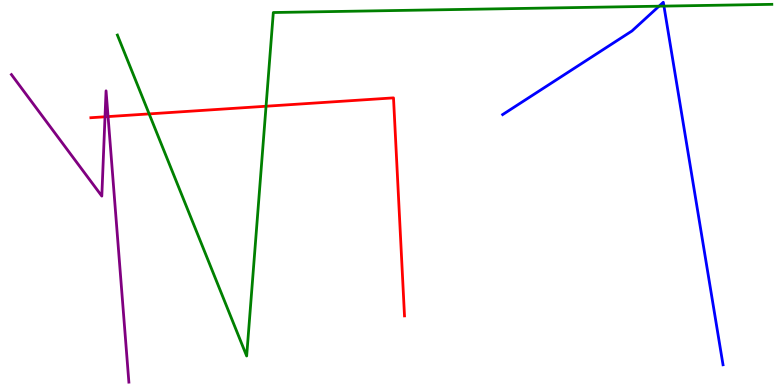[{'lines': ['blue', 'red'], 'intersections': []}, {'lines': ['green', 'red'], 'intersections': [{'x': 1.92, 'y': 7.04}, {'x': 3.43, 'y': 7.24}]}, {'lines': ['purple', 'red'], 'intersections': [{'x': 1.35, 'y': 6.97}, {'x': 1.39, 'y': 6.97}]}, {'lines': ['blue', 'green'], 'intersections': [{'x': 8.5, 'y': 9.84}, {'x': 8.57, 'y': 9.84}]}, {'lines': ['blue', 'purple'], 'intersections': []}, {'lines': ['green', 'purple'], 'intersections': []}]